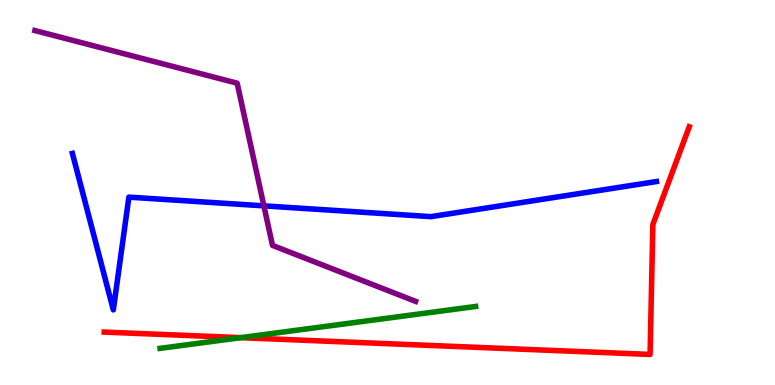[{'lines': ['blue', 'red'], 'intersections': []}, {'lines': ['green', 'red'], 'intersections': [{'x': 3.11, 'y': 1.23}]}, {'lines': ['purple', 'red'], 'intersections': []}, {'lines': ['blue', 'green'], 'intersections': []}, {'lines': ['blue', 'purple'], 'intersections': [{'x': 3.41, 'y': 4.65}]}, {'lines': ['green', 'purple'], 'intersections': []}]